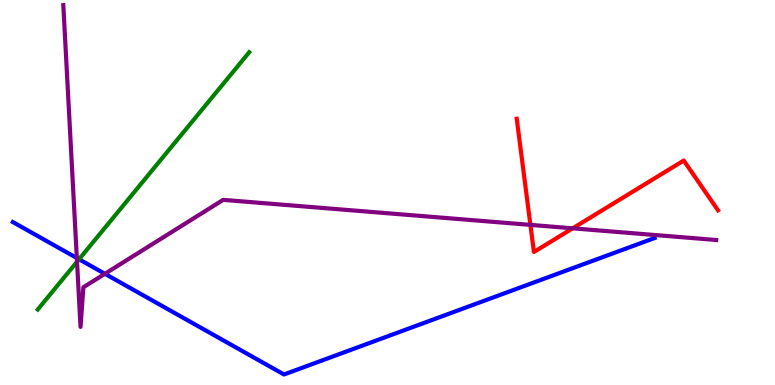[{'lines': ['blue', 'red'], 'intersections': []}, {'lines': ['green', 'red'], 'intersections': []}, {'lines': ['purple', 'red'], 'intersections': [{'x': 6.84, 'y': 4.16}, {'x': 7.39, 'y': 4.07}]}, {'lines': ['blue', 'green'], 'intersections': [{'x': 1.02, 'y': 3.27}]}, {'lines': ['blue', 'purple'], 'intersections': [{'x': 0.991, 'y': 3.3}, {'x': 1.35, 'y': 2.89}]}, {'lines': ['green', 'purple'], 'intersections': [{'x': 0.994, 'y': 3.2}]}]